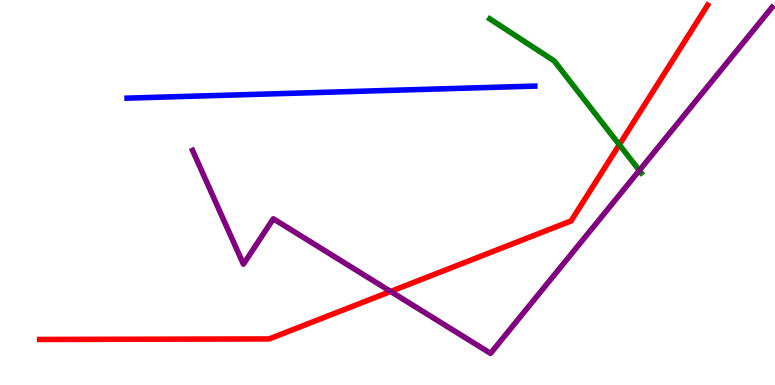[{'lines': ['blue', 'red'], 'intersections': []}, {'lines': ['green', 'red'], 'intersections': [{'x': 7.99, 'y': 6.24}]}, {'lines': ['purple', 'red'], 'intersections': [{'x': 5.04, 'y': 2.43}]}, {'lines': ['blue', 'green'], 'intersections': []}, {'lines': ['blue', 'purple'], 'intersections': []}, {'lines': ['green', 'purple'], 'intersections': [{'x': 8.25, 'y': 5.57}]}]